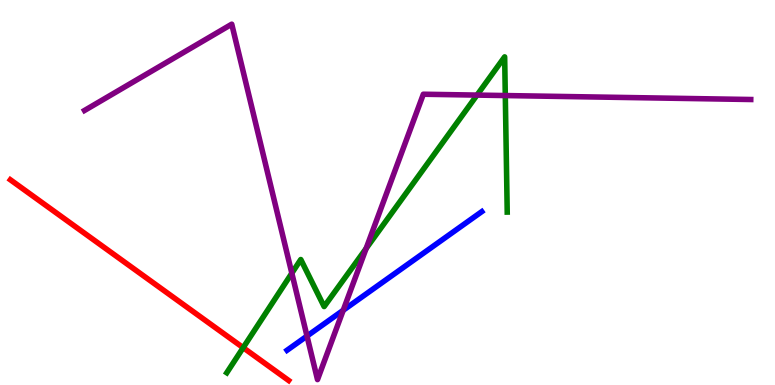[{'lines': ['blue', 'red'], 'intersections': []}, {'lines': ['green', 'red'], 'intersections': [{'x': 3.14, 'y': 0.97}]}, {'lines': ['purple', 'red'], 'intersections': []}, {'lines': ['blue', 'green'], 'intersections': []}, {'lines': ['blue', 'purple'], 'intersections': [{'x': 3.96, 'y': 1.27}, {'x': 4.43, 'y': 1.94}]}, {'lines': ['green', 'purple'], 'intersections': [{'x': 3.77, 'y': 2.9}, {'x': 4.72, 'y': 3.55}, {'x': 6.15, 'y': 7.53}, {'x': 6.52, 'y': 7.52}]}]